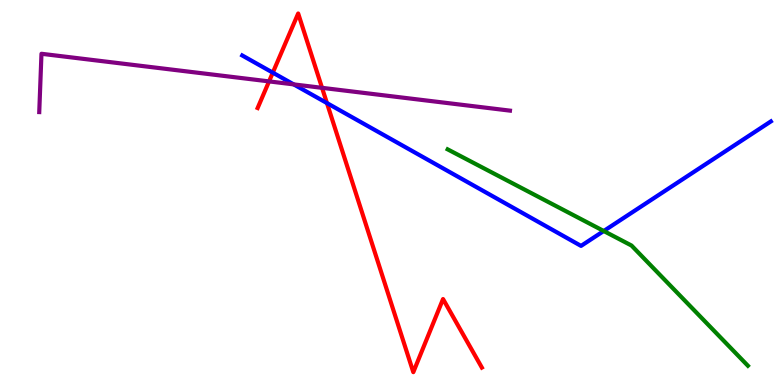[{'lines': ['blue', 'red'], 'intersections': [{'x': 3.52, 'y': 8.11}, {'x': 4.22, 'y': 7.32}]}, {'lines': ['green', 'red'], 'intersections': []}, {'lines': ['purple', 'red'], 'intersections': [{'x': 3.47, 'y': 7.89}, {'x': 4.16, 'y': 7.72}]}, {'lines': ['blue', 'green'], 'intersections': [{'x': 7.79, 'y': 4.0}]}, {'lines': ['blue', 'purple'], 'intersections': [{'x': 3.79, 'y': 7.81}]}, {'lines': ['green', 'purple'], 'intersections': []}]